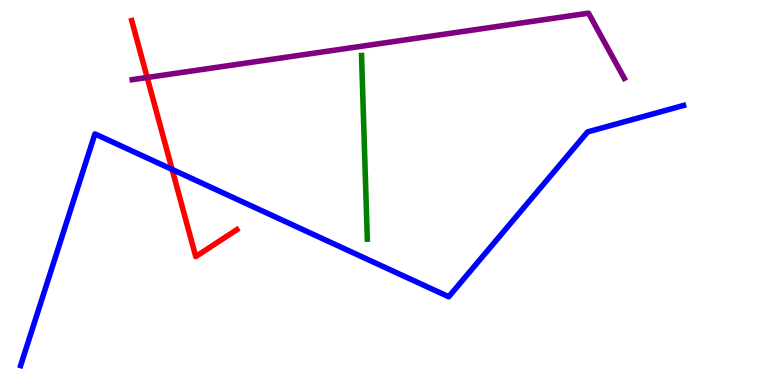[{'lines': ['blue', 'red'], 'intersections': [{'x': 2.22, 'y': 5.6}]}, {'lines': ['green', 'red'], 'intersections': []}, {'lines': ['purple', 'red'], 'intersections': [{'x': 1.9, 'y': 7.99}]}, {'lines': ['blue', 'green'], 'intersections': []}, {'lines': ['blue', 'purple'], 'intersections': []}, {'lines': ['green', 'purple'], 'intersections': []}]